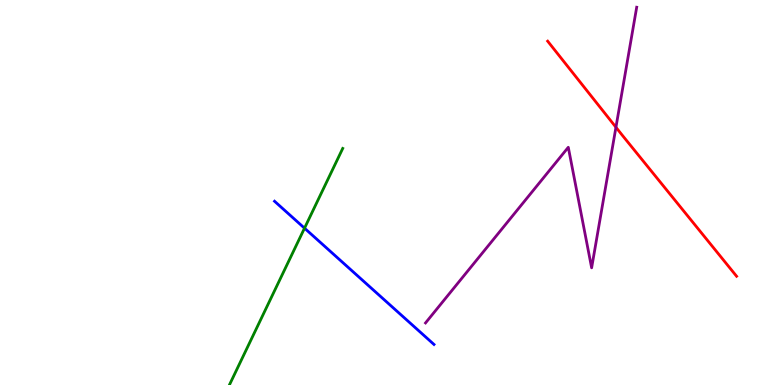[{'lines': ['blue', 'red'], 'intersections': []}, {'lines': ['green', 'red'], 'intersections': []}, {'lines': ['purple', 'red'], 'intersections': [{'x': 7.95, 'y': 6.69}]}, {'lines': ['blue', 'green'], 'intersections': [{'x': 3.93, 'y': 4.07}]}, {'lines': ['blue', 'purple'], 'intersections': []}, {'lines': ['green', 'purple'], 'intersections': []}]